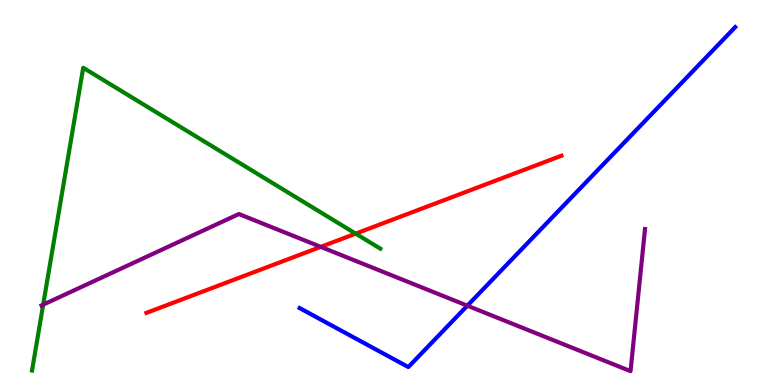[{'lines': ['blue', 'red'], 'intersections': []}, {'lines': ['green', 'red'], 'intersections': [{'x': 4.59, 'y': 3.93}]}, {'lines': ['purple', 'red'], 'intersections': [{'x': 4.14, 'y': 3.59}]}, {'lines': ['blue', 'green'], 'intersections': []}, {'lines': ['blue', 'purple'], 'intersections': [{'x': 6.03, 'y': 2.06}]}, {'lines': ['green', 'purple'], 'intersections': [{'x': 0.557, 'y': 2.09}]}]